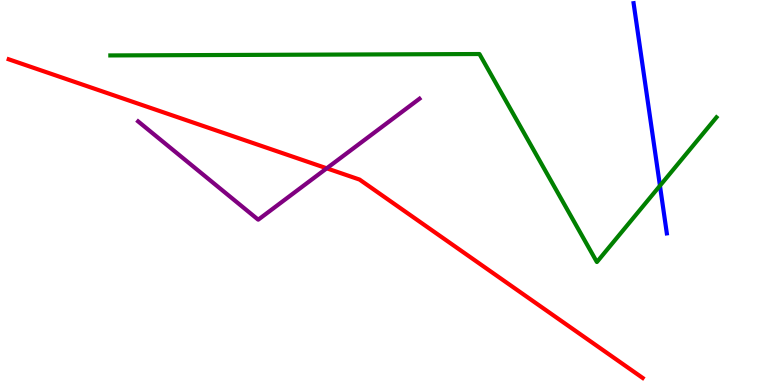[{'lines': ['blue', 'red'], 'intersections': []}, {'lines': ['green', 'red'], 'intersections': []}, {'lines': ['purple', 'red'], 'intersections': [{'x': 4.22, 'y': 5.63}]}, {'lines': ['blue', 'green'], 'intersections': [{'x': 8.52, 'y': 5.18}]}, {'lines': ['blue', 'purple'], 'intersections': []}, {'lines': ['green', 'purple'], 'intersections': []}]